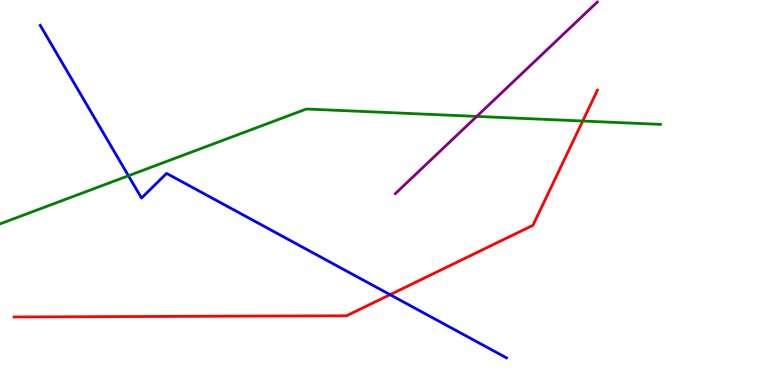[{'lines': ['blue', 'red'], 'intersections': [{'x': 5.03, 'y': 2.35}]}, {'lines': ['green', 'red'], 'intersections': [{'x': 7.52, 'y': 6.86}]}, {'lines': ['purple', 'red'], 'intersections': []}, {'lines': ['blue', 'green'], 'intersections': [{'x': 1.66, 'y': 5.44}]}, {'lines': ['blue', 'purple'], 'intersections': []}, {'lines': ['green', 'purple'], 'intersections': [{'x': 6.15, 'y': 6.98}]}]